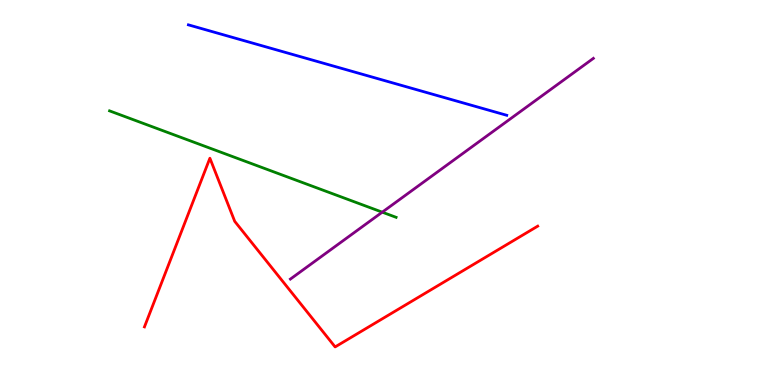[{'lines': ['blue', 'red'], 'intersections': []}, {'lines': ['green', 'red'], 'intersections': []}, {'lines': ['purple', 'red'], 'intersections': []}, {'lines': ['blue', 'green'], 'intersections': []}, {'lines': ['blue', 'purple'], 'intersections': []}, {'lines': ['green', 'purple'], 'intersections': [{'x': 4.93, 'y': 4.49}]}]